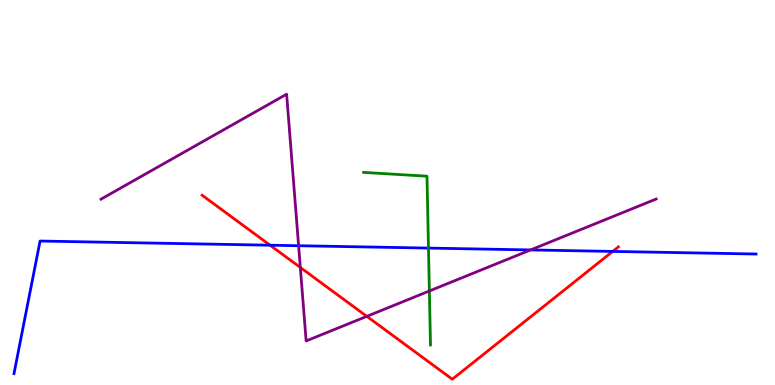[{'lines': ['blue', 'red'], 'intersections': [{'x': 3.48, 'y': 3.63}, {'x': 7.91, 'y': 3.47}]}, {'lines': ['green', 'red'], 'intersections': []}, {'lines': ['purple', 'red'], 'intersections': [{'x': 3.88, 'y': 3.05}, {'x': 4.73, 'y': 1.78}]}, {'lines': ['blue', 'green'], 'intersections': [{'x': 5.53, 'y': 3.56}]}, {'lines': ['blue', 'purple'], 'intersections': [{'x': 3.85, 'y': 3.62}, {'x': 6.85, 'y': 3.51}]}, {'lines': ['green', 'purple'], 'intersections': [{'x': 5.54, 'y': 2.44}]}]